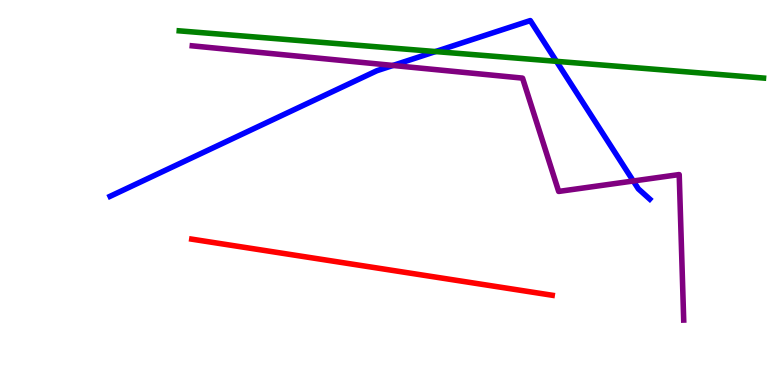[{'lines': ['blue', 'red'], 'intersections': []}, {'lines': ['green', 'red'], 'intersections': []}, {'lines': ['purple', 'red'], 'intersections': []}, {'lines': ['blue', 'green'], 'intersections': [{'x': 5.62, 'y': 8.66}, {'x': 7.18, 'y': 8.41}]}, {'lines': ['blue', 'purple'], 'intersections': [{'x': 5.07, 'y': 8.3}, {'x': 8.17, 'y': 5.3}]}, {'lines': ['green', 'purple'], 'intersections': []}]